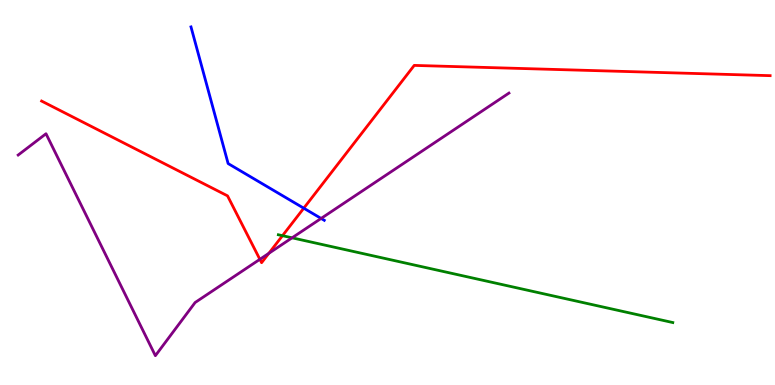[{'lines': ['blue', 'red'], 'intersections': [{'x': 3.92, 'y': 4.59}]}, {'lines': ['green', 'red'], 'intersections': [{'x': 3.65, 'y': 3.88}]}, {'lines': ['purple', 'red'], 'intersections': [{'x': 3.35, 'y': 3.26}, {'x': 3.47, 'y': 3.42}]}, {'lines': ['blue', 'green'], 'intersections': []}, {'lines': ['blue', 'purple'], 'intersections': [{'x': 4.14, 'y': 4.33}]}, {'lines': ['green', 'purple'], 'intersections': [{'x': 3.77, 'y': 3.82}]}]